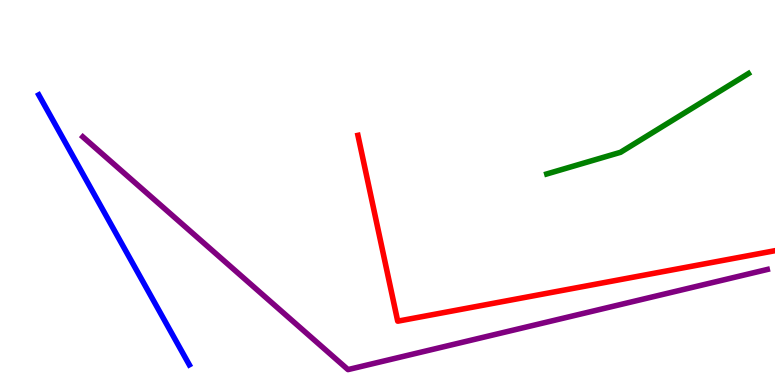[{'lines': ['blue', 'red'], 'intersections': []}, {'lines': ['green', 'red'], 'intersections': []}, {'lines': ['purple', 'red'], 'intersections': []}, {'lines': ['blue', 'green'], 'intersections': []}, {'lines': ['blue', 'purple'], 'intersections': []}, {'lines': ['green', 'purple'], 'intersections': []}]